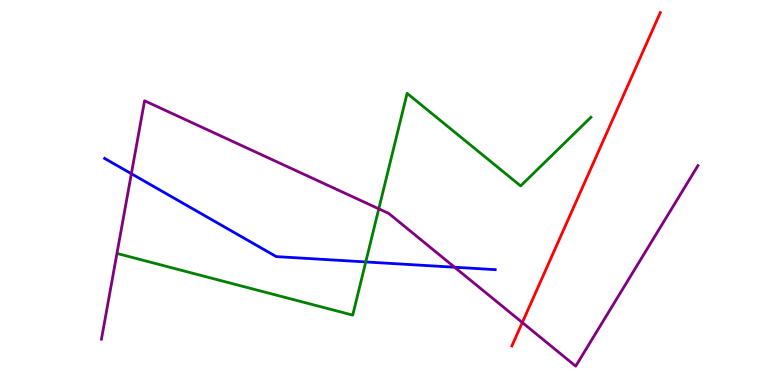[{'lines': ['blue', 'red'], 'intersections': []}, {'lines': ['green', 'red'], 'intersections': []}, {'lines': ['purple', 'red'], 'intersections': [{'x': 6.74, 'y': 1.62}]}, {'lines': ['blue', 'green'], 'intersections': [{'x': 4.72, 'y': 3.2}]}, {'lines': ['blue', 'purple'], 'intersections': [{'x': 1.7, 'y': 5.49}, {'x': 5.87, 'y': 3.06}]}, {'lines': ['green', 'purple'], 'intersections': [{'x': 4.89, 'y': 4.58}]}]